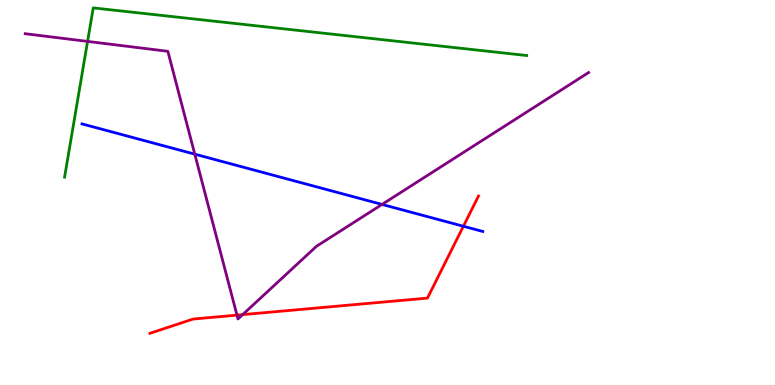[{'lines': ['blue', 'red'], 'intersections': [{'x': 5.98, 'y': 4.12}]}, {'lines': ['green', 'red'], 'intersections': []}, {'lines': ['purple', 'red'], 'intersections': [{'x': 3.06, 'y': 1.81}, {'x': 3.13, 'y': 1.83}]}, {'lines': ['blue', 'green'], 'intersections': []}, {'lines': ['blue', 'purple'], 'intersections': [{'x': 2.51, 'y': 6.0}, {'x': 4.93, 'y': 4.69}]}, {'lines': ['green', 'purple'], 'intersections': [{'x': 1.13, 'y': 8.92}]}]